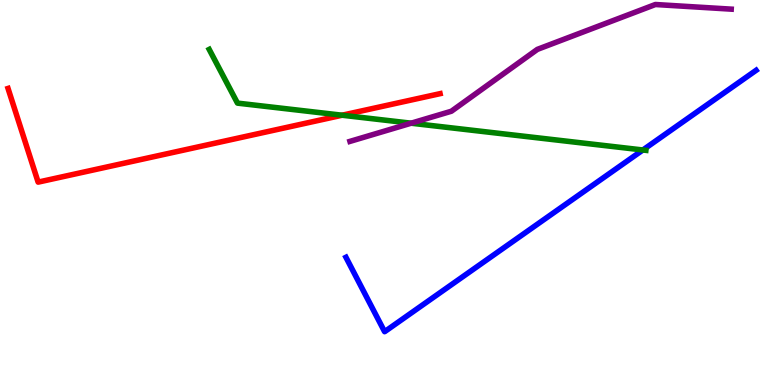[{'lines': ['blue', 'red'], 'intersections': []}, {'lines': ['green', 'red'], 'intersections': [{'x': 4.41, 'y': 7.01}]}, {'lines': ['purple', 'red'], 'intersections': []}, {'lines': ['blue', 'green'], 'intersections': [{'x': 8.3, 'y': 6.1}]}, {'lines': ['blue', 'purple'], 'intersections': []}, {'lines': ['green', 'purple'], 'intersections': [{'x': 5.31, 'y': 6.8}]}]